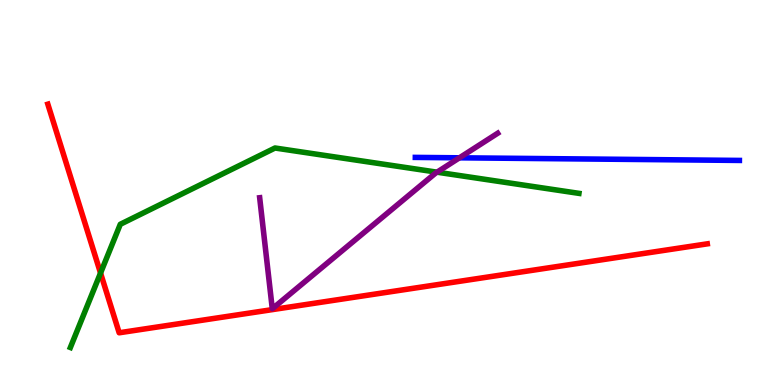[{'lines': ['blue', 'red'], 'intersections': []}, {'lines': ['green', 'red'], 'intersections': [{'x': 1.3, 'y': 2.91}]}, {'lines': ['purple', 'red'], 'intersections': []}, {'lines': ['blue', 'green'], 'intersections': []}, {'lines': ['blue', 'purple'], 'intersections': [{'x': 5.93, 'y': 5.9}]}, {'lines': ['green', 'purple'], 'intersections': [{'x': 5.64, 'y': 5.53}]}]